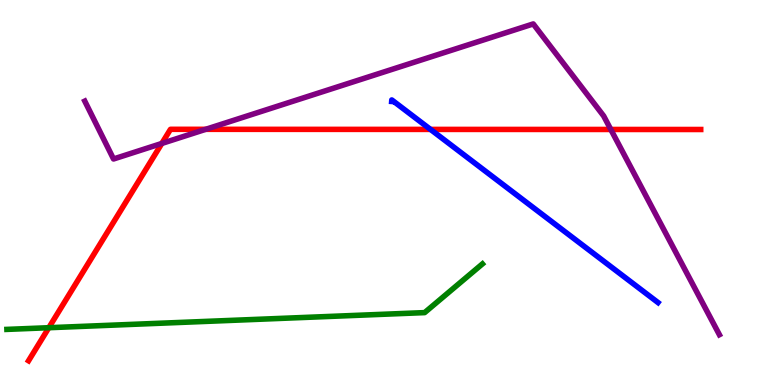[{'lines': ['blue', 'red'], 'intersections': [{'x': 5.55, 'y': 6.64}]}, {'lines': ['green', 'red'], 'intersections': [{'x': 0.63, 'y': 1.49}]}, {'lines': ['purple', 'red'], 'intersections': [{'x': 2.09, 'y': 6.27}, {'x': 2.65, 'y': 6.64}, {'x': 7.88, 'y': 6.64}]}, {'lines': ['blue', 'green'], 'intersections': []}, {'lines': ['blue', 'purple'], 'intersections': []}, {'lines': ['green', 'purple'], 'intersections': []}]